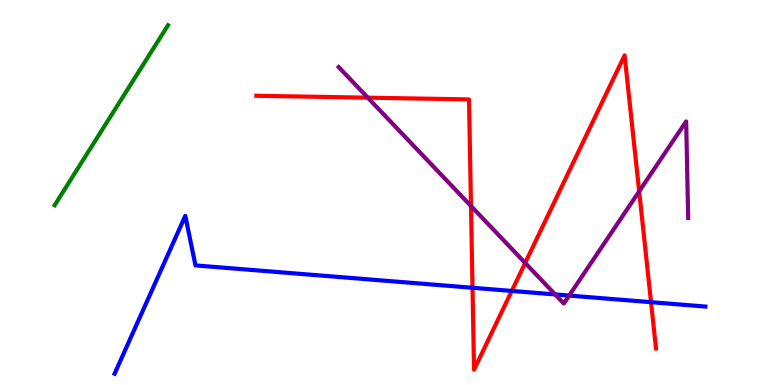[{'lines': ['blue', 'red'], 'intersections': [{'x': 6.1, 'y': 2.53}, {'x': 6.6, 'y': 2.44}, {'x': 8.4, 'y': 2.15}]}, {'lines': ['green', 'red'], 'intersections': []}, {'lines': ['purple', 'red'], 'intersections': [{'x': 4.75, 'y': 7.46}, {'x': 6.08, 'y': 4.65}, {'x': 6.78, 'y': 3.17}, {'x': 8.25, 'y': 5.03}]}, {'lines': ['blue', 'green'], 'intersections': []}, {'lines': ['blue', 'purple'], 'intersections': [{'x': 7.16, 'y': 2.35}, {'x': 7.34, 'y': 2.32}]}, {'lines': ['green', 'purple'], 'intersections': []}]